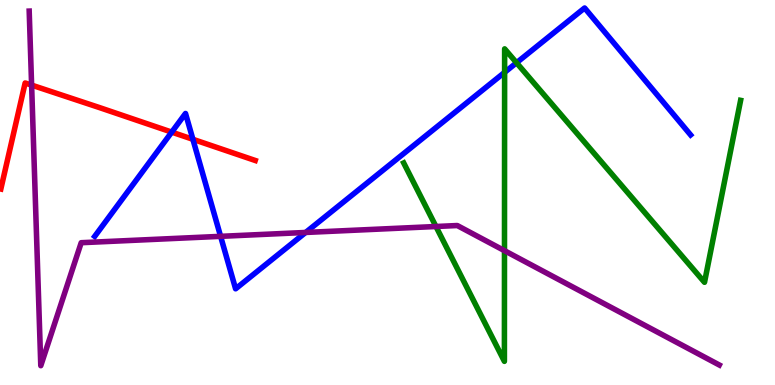[{'lines': ['blue', 'red'], 'intersections': [{'x': 2.22, 'y': 6.57}, {'x': 2.49, 'y': 6.38}]}, {'lines': ['green', 'red'], 'intersections': []}, {'lines': ['purple', 'red'], 'intersections': [{'x': 0.408, 'y': 7.79}]}, {'lines': ['blue', 'green'], 'intersections': [{'x': 6.51, 'y': 8.12}, {'x': 6.67, 'y': 8.37}]}, {'lines': ['blue', 'purple'], 'intersections': [{'x': 2.85, 'y': 3.86}, {'x': 3.94, 'y': 3.96}]}, {'lines': ['green', 'purple'], 'intersections': [{'x': 5.63, 'y': 4.12}, {'x': 6.51, 'y': 3.49}]}]